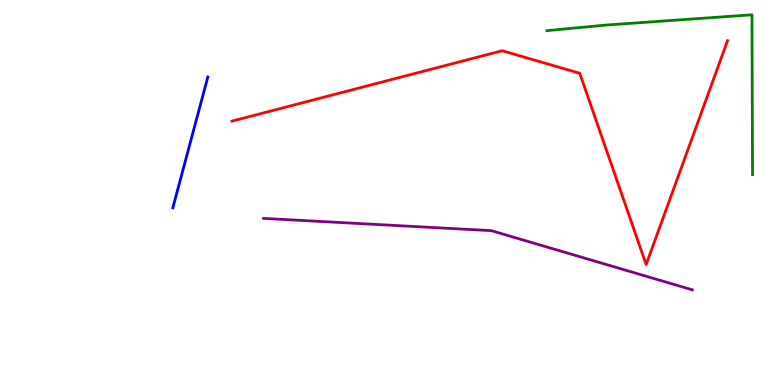[{'lines': ['blue', 'red'], 'intersections': []}, {'lines': ['green', 'red'], 'intersections': []}, {'lines': ['purple', 'red'], 'intersections': []}, {'lines': ['blue', 'green'], 'intersections': []}, {'lines': ['blue', 'purple'], 'intersections': []}, {'lines': ['green', 'purple'], 'intersections': []}]